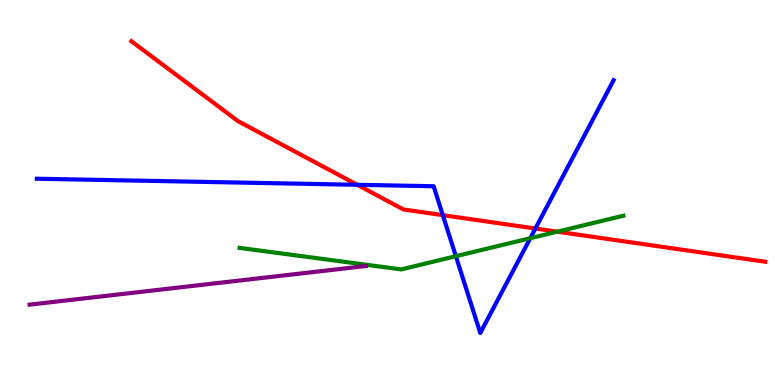[{'lines': ['blue', 'red'], 'intersections': [{'x': 4.61, 'y': 5.2}, {'x': 5.71, 'y': 4.41}, {'x': 6.91, 'y': 4.06}]}, {'lines': ['green', 'red'], 'intersections': [{'x': 7.19, 'y': 3.98}]}, {'lines': ['purple', 'red'], 'intersections': []}, {'lines': ['blue', 'green'], 'intersections': [{'x': 5.88, 'y': 3.35}, {'x': 6.84, 'y': 3.81}]}, {'lines': ['blue', 'purple'], 'intersections': []}, {'lines': ['green', 'purple'], 'intersections': []}]